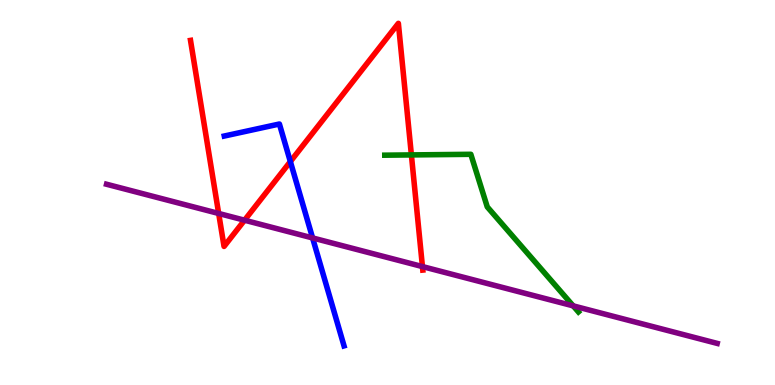[{'lines': ['blue', 'red'], 'intersections': [{'x': 3.75, 'y': 5.8}]}, {'lines': ['green', 'red'], 'intersections': [{'x': 5.31, 'y': 5.98}]}, {'lines': ['purple', 'red'], 'intersections': [{'x': 2.82, 'y': 4.46}, {'x': 3.16, 'y': 4.28}, {'x': 5.45, 'y': 3.08}]}, {'lines': ['blue', 'green'], 'intersections': []}, {'lines': ['blue', 'purple'], 'intersections': [{'x': 4.03, 'y': 3.82}]}, {'lines': ['green', 'purple'], 'intersections': [{'x': 7.4, 'y': 2.06}]}]